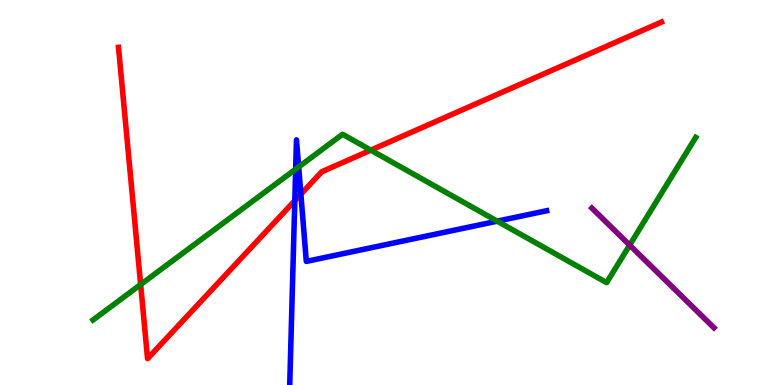[{'lines': ['blue', 'red'], 'intersections': [{'x': 3.8, 'y': 4.79}, {'x': 3.88, 'y': 4.96}]}, {'lines': ['green', 'red'], 'intersections': [{'x': 1.81, 'y': 2.61}, {'x': 4.78, 'y': 6.1}]}, {'lines': ['purple', 'red'], 'intersections': []}, {'lines': ['blue', 'green'], 'intersections': [{'x': 3.82, 'y': 5.61}, {'x': 3.85, 'y': 5.66}, {'x': 6.42, 'y': 4.26}]}, {'lines': ['blue', 'purple'], 'intersections': []}, {'lines': ['green', 'purple'], 'intersections': [{'x': 8.12, 'y': 3.63}]}]